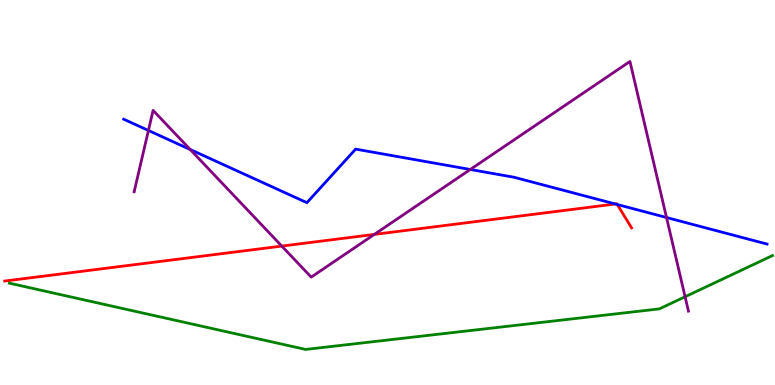[{'lines': ['blue', 'red'], 'intersections': [{'x': 7.94, 'y': 4.7}, {'x': 7.97, 'y': 4.69}]}, {'lines': ['green', 'red'], 'intersections': []}, {'lines': ['purple', 'red'], 'intersections': [{'x': 3.64, 'y': 3.61}, {'x': 4.83, 'y': 3.91}]}, {'lines': ['blue', 'green'], 'intersections': []}, {'lines': ['blue', 'purple'], 'intersections': [{'x': 1.92, 'y': 6.61}, {'x': 2.45, 'y': 6.12}, {'x': 6.07, 'y': 5.6}, {'x': 8.6, 'y': 4.35}]}, {'lines': ['green', 'purple'], 'intersections': [{'x': 8.84, 'y': 2.29}]}]